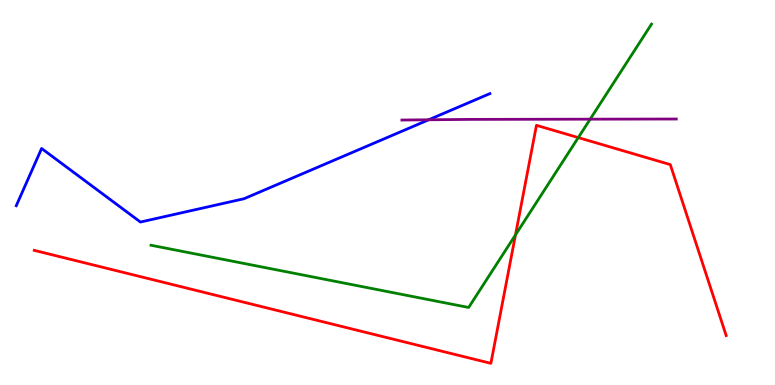[{'lines': ['blue', 'red'], 'intersections': []}, {'lines': ['green', 'red'], 'intersections': [{'x': 6.65, 'y': 3.9}, {'x': 7.46, 'y': 6.43}]}, {'lines': ['purple', 'red'], 'intersections': []}, {'lines': ['blue', 'green'], 'intersections': []}, {'lines': ['blue', 'purple'], 'intersections': [{'x': 5.53, 'y': 6.89}]}, {'lines': ['green', 'purple'], 'intersections': [{'x': 7.62, 'y': 6.9}]}]